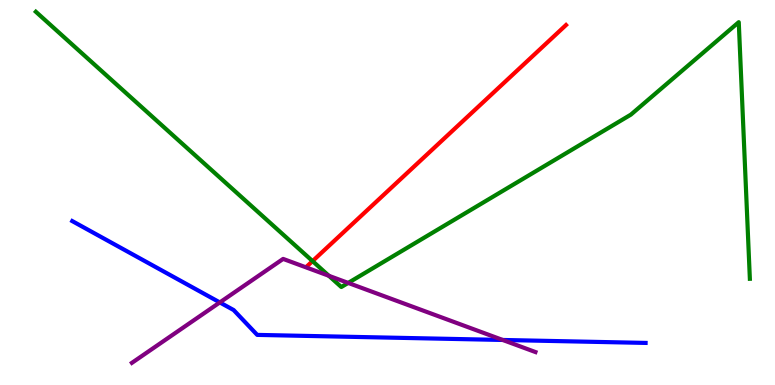[{'lines': ['blue', 'red'], 'intersections': []}, {'lines': ['green', 'red'], 'intersections': [{'x': 4.03, 'y': 3.22}]}, {'lines': ['purple', 'red'], 'intersections': []}, {'lines': ['blue', 'green'], 'intersections': []}, {'lines': ['blue', 'purple'], 'intersections': [{'x': 2.84, 'y': 2.14}, {'x': 6.49, 'y': 1.17}]}, {'lines': ['green', 'purple'], 'intersections': [{'x': 4.24, 'y': 2.84}, {'x': 4.49, 'y': 2.65}]}]